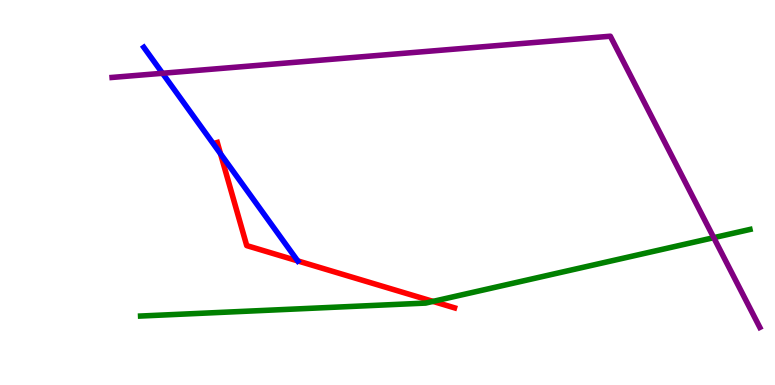[{'lines': ['blue', 'red'], 'intersections': [{'x': 2.85, 'y': 6.01}, {'x': 3.84, 'y': 3.22}]}, {'lines': ['green', 'red'], 'intersections': [{'x': 5.59, 'y': 2.17}]}, {'lines': ['purple', 'red'], 'intersections': []}, {'lines': ['blue', 'green'], 'intersections': []}, {'lines': ['blue', 'purple'], 'intersections': [{'x': 2.1, 'y': 8.1}]}, {'lines': ['green', 'purple'], 'intersections': [{'x': 9.21, 'y': 3.83}]}]